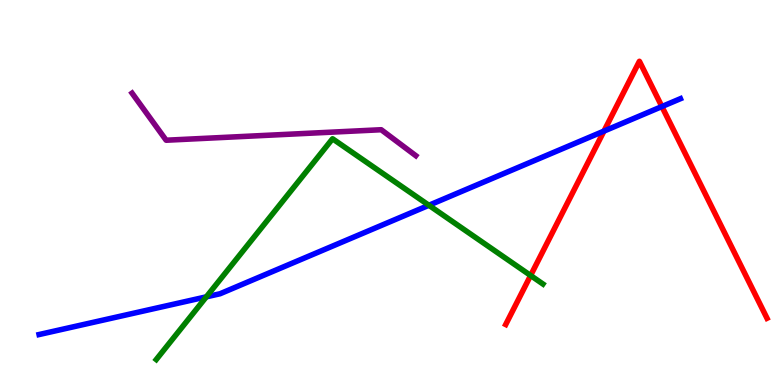[{'lines': ['blue', 'red'], 'intersections': [{'x': 7.79, 'y': 6.59}, {'x': 8.54, 'y': 7.23}]}, {'lines': ['green', 'red'], 'intersections': [{'x': 6.85, 'y': 2.84}]}, {'lines': ['purple', 'red'], 'intersections': []}, {'lines': ['blue', 'green'], 'intersections': [{'x': 2.66, 'y': 2.29}, {'x': 5.53, 'y': 4.67}]}, {'lines': ['blue', 'purple'], 'intersections': []}, {'lines': ['green', 'purple'], 'intersections': []}]